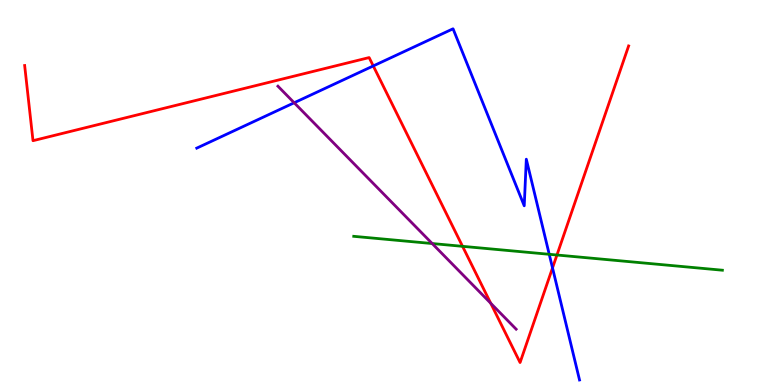[{'lines': ['blue', 'red'], 'intersections': [{'x': 4.82, 'y': 8.29}, {'x': 7.13, 'y': 3.04}]}, {'lines': ['green', 'red'], 'intersections': [{'x': 5.97, 'y': 3.6}, {'x': 7.19, 'y': 3.38}]}, {'lines': ['purple', 'red'], 'intersections': [{'x': 6.33, 'y': 2.12}]}, {'lines': ['blue', 'green'], 'intersections': [{'x': 7.09, 'y': 3.39}]}, {'lines': ['blue', 'purple'], 'intersections': [{'x': 3.8, 'y': 7.33}]}, {'lines': ['green', 'purple'], 'intersections': [{'x': 5.58, 'y': 3.67}]}]